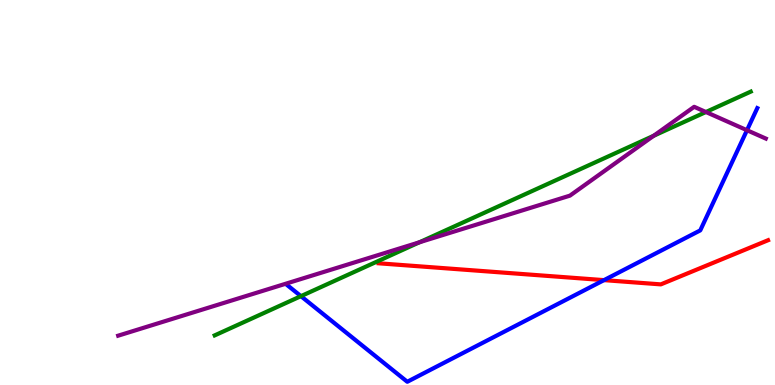[{'lines': ['blue', 'red'], 'intersections': [{'x': 7.79, 'y': 2.72}]}, {'lines': ['green', 'red'], 'intersections': []}, {'lines': ['purple', 'red'], 'intersections': []}, {'lines': ['blue', 'green'], 'intersections': [{'x': 3.88, 'y': 2.31}]}, {'lines': ['blue', 'purple'], 'intersections': [{'x': 9.64, 'y': 6.62}]}, {'lines': ['green', 'purple'], 'intersections': [{'x': 5.41, 'y': 3.71}, {'x': 8.43, 'y': 6.47}, {'x': 9.11, 'y': 7.09}]}]